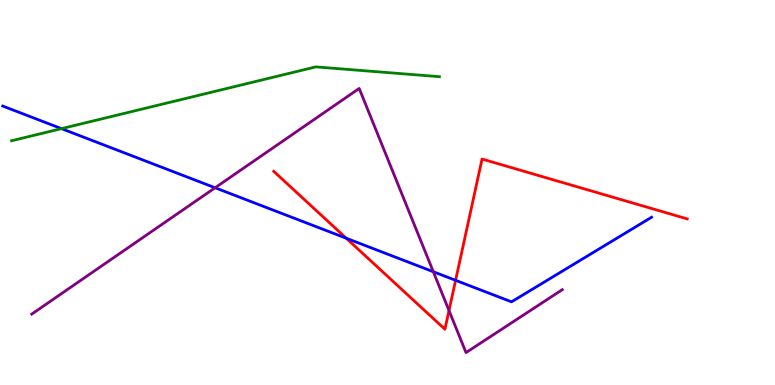[{'lines': ['blue', 'red'], 'intersections': [{'x': 4.47, 'y': 3.81}, {'x': 5.88, 'y': 2.72}]}, {'lines': ['green', 'red'], 'intersections': []}, {'lines': ['purple', 'red'], 'intersections': [{'x': 5.79, 'y': 1.93}]}, {'lines': ['blue', 'green'], 'intersections': [{'x': 0.793, 'y': 6.66}]}, {'lines': ['blue', 'purple'], 'intersections': [{'x': 2.78, 'y': 5.12}, {'x': 5.59, 'y': 2.94}]}, {'lines': ['green', 'purple'], 'intersections': []}]